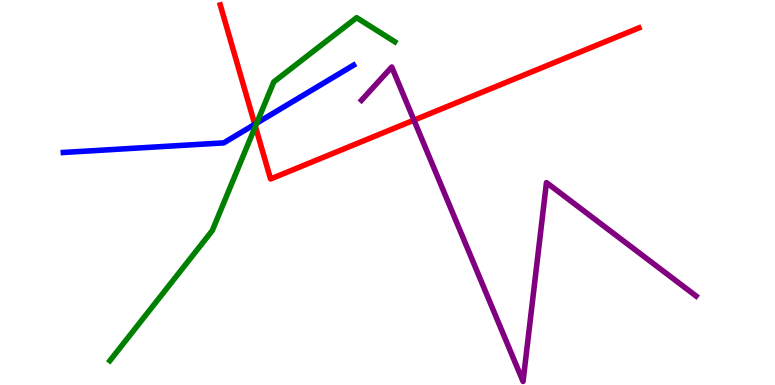[{'lines': ['blue', 'red'], 'intersections': [{'x': 3.29, 'y': 6.77}]}, {'lines': ['green', 'red'], 'intersections': [{'x': 3.3, 'y': 6.72}]}, {'lines': ['purple', 'red'], 'intersections': [{'x': 5.34, 'y': 6.88}]}, {'lines': ['blue', 'green'], 'intersections': [{'x': 3.31, 'y': 6.8}]}, {'lines': ['blue', 'purple'], 'intersections': []}, {'lines': ['green', 'purple'], 'intersections': []}]